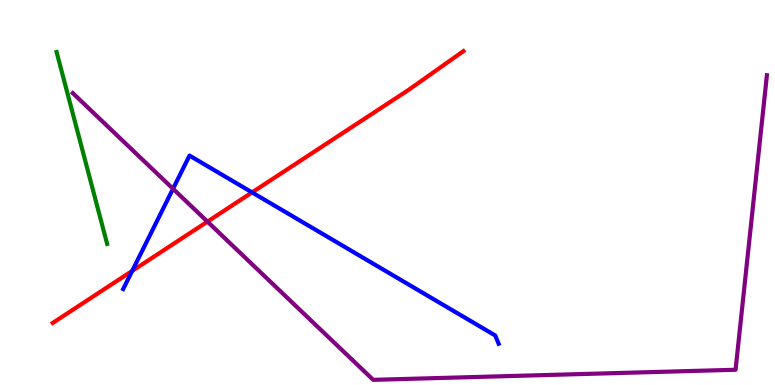[{'lines': ['blue', 'red'], 'intersections': [{'x': 1.71, 'y': 2.96}, {'x': 3.25, 'y': 5.0}]}, {'lines': ['green', 'red'], 'intersections': []}, {'lines': ['purple', 'red'], 'intersections': [{'x': 2.68, 'y': 4.24}]}, {'lines': ['blue', 'green'], 'intersections': []}, {'lines': ['blue', 'purple'], 'intersections': [{'x': 2.23, 'y': 5.1}]}, {'lines': ['green', 'purple'], 'intersections': []}]